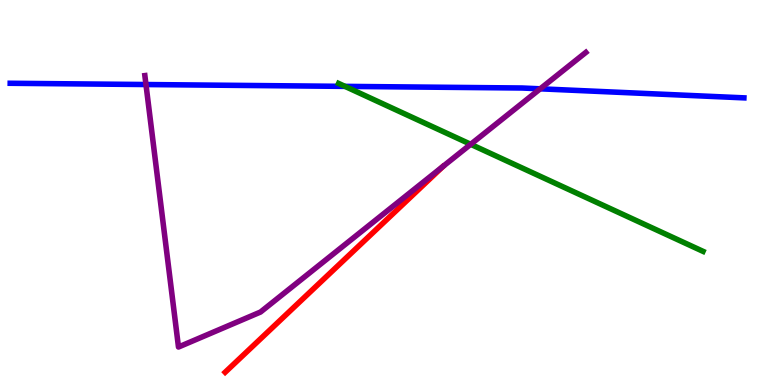[{'lines': ['blue', 'red'], 'intersections': []}, {'lines': ['green', 'red'], 'intersections': []}, {'lines': ['purple', 'red'], 'intersections': []}, {'lines': ['blue', 'green'], 'intersections': [{'x': 4.45, 'y': 7.76}]}, {'lines': ['blue', 'purple'], 'intersections': [{'x': 1.88, 'y': 7.8}, {'x': 6.97, 'y': 7.69}]}, {'lines': ['green', 'purple'], 'intersections': [{'x': 6.07, 'y': 6.25}]}]